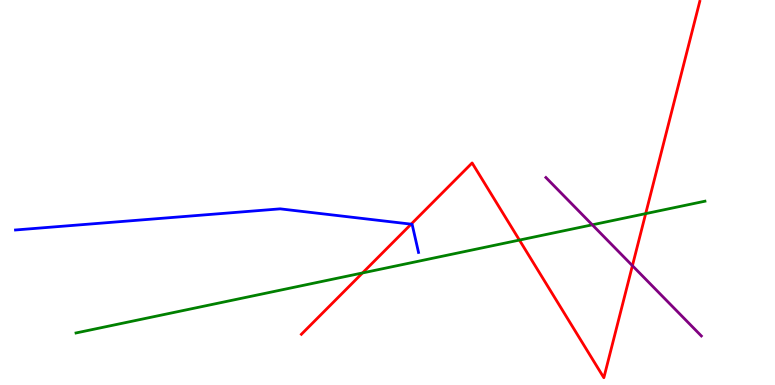[{'lines': ['blue', 'red'], 'intersections': [{'x': 5.3, 'y': 4.18}]}, {'lines': ['green', 'red'], 'intersections': [{'x': 4.68, 'y': 2.91}, {'x': 6.7, 'y': 3.76}, {'x': 8.33, 'y': 4.45}]}, {'lines': ['purple', 'red'], 'intersections': [{'x': 8.16, 'y': 3.1}]}, {'lines': ['blue', 'green'], 'intersections': []}, {'lines': ['blue', 'purple'], 'intersections': []}, {'lines': ['green', 'purple'], 'intersections': [{'x': 7.64, 'y': 4.16}]}]